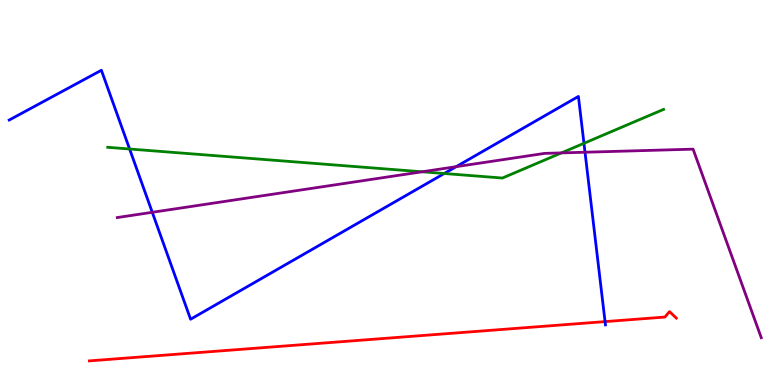[{'lines': ['blue', 'red'], 'intersections': [{'x': 7.81, 'y': 1.65}]}, {'lines': ['green', 'red'], 'intersections': []}, {'lines': ['purple', 'red'], 'intersections': []}, {'lines': ['blue', 'green'], 'intersections': [{'x': 1.67, 'y': 6.13}, {'x': 5.73, 'y': 5.49}, {'x': 7.53, 'y': 6.28}]}, {'lines': ['blue', 'purple'], 'intersections': [{'x': 1.96, 'y': 4.49}, {'x': 5.89, 'y': 5.67}, {'x': 7.55, 'y': 6.05}]}, {'lines': ['green', 'purple'], 'intersections': [{'x': 5.45, 'y': 5.54}, {'x': 7.24, 'y': 6.03}]}]